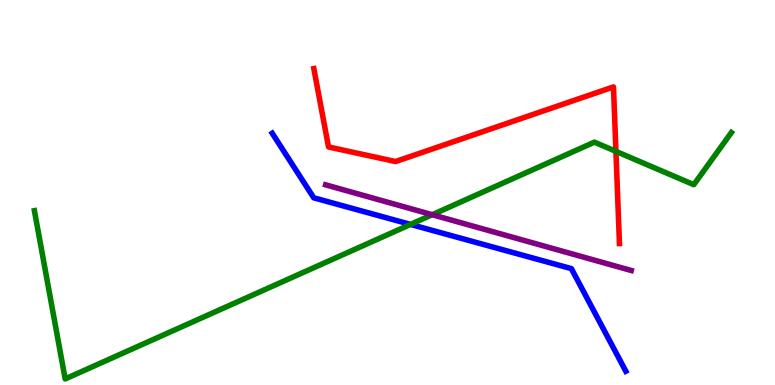[{'lines': ['blue', 'red'], 'intersections': []}, {'lines': ['green', 'red'], 'intersections': [{'x': 7.95, 'y': 6.07}]}, {'lines': ['purple', 'red'], 'intersections': []}, {'lines': ['blue', 'green'], 'intersections': [{'x': 5.3, 'y': 4.17}]}, {'lines': ['blue', 'purple'], 'intersections': []}, {'lines': ['green', 'purple'], 'intersections': [{'x': 5.58, 'y': 4.42}]}]